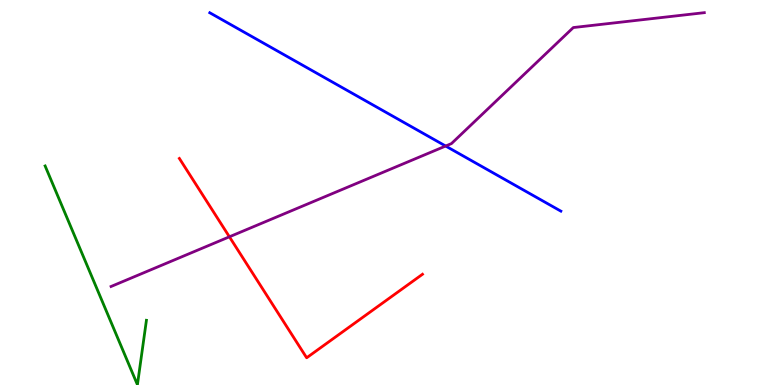[{'lines': ['blue', 'red'], 'intersections': []}, {'lines': ['green', 'red'], 'intersections': []}, {'lines': ['purple', 'red'], 'intersections': [{'x': 2.96, 'y': 3.85}]}, {'lines': ['blue', 'green'], 'intersections': []}, {'lines': ['blue', 'purple'], 'intersections': [{'x': 5.75, 'y': 6.21}]}, {'lines': ['green', 'purple'], 'intersections': []}]